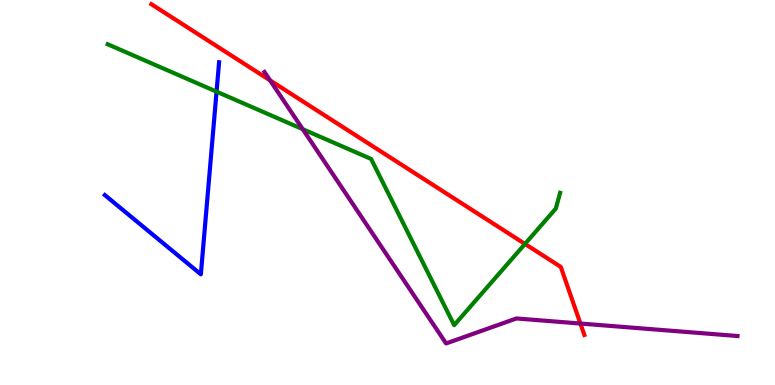[{'lines': ['blue', 'red'], 'intersections': []}, {'lines': ['green', 'red'], 'intersections': [{'x': 6.77, 'y': 3.66}]}, {'lines': ['purple', 'red'], 'intersections': [{'x': 3.48, 'y': 7.91}, {'x': 7.49, 'y': 1.6}]}, {'lines': ['blue', 'green'], 'intersections': [{'x': 2.79, 'y': 7.62}]}, {'lines': ['blue', 'purple'], 'intersections': []}, {'lines': ['green', 'purple'], 'intersections': [{'x': 3.91, 'y': 6.64}]}]